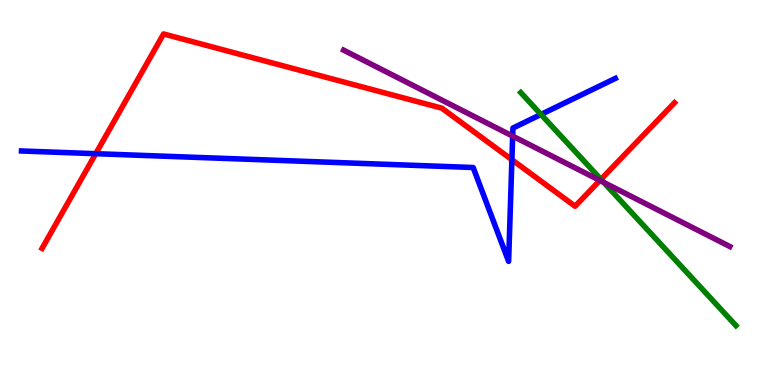[{'lines': ['blue', 'red'], 'intersections': [{'x': 1.24, 'y': 6.01}, {'x': 6.61, 'y': 5.85}]}, {'lines': ['green', 'red'], 'intersections': [{'x': 7.75, 'y': 5.34}]}, {'lines': ['purple', 'red'], 'intersections': [{'x': 7.74, 'y': 5.31}]}, {'lines': ['blue', 'green'], 'intersections': [{'x': 6.98, 'y': 7.03}]}, {'lines': ['blue', 'purple'], 'intersections': [{'x': 6.61, 'y': 6.46}]}, {'lines': ['green', 'purple'], 'intersections': [{'x': 7.79, 'y': 5.26}]}]